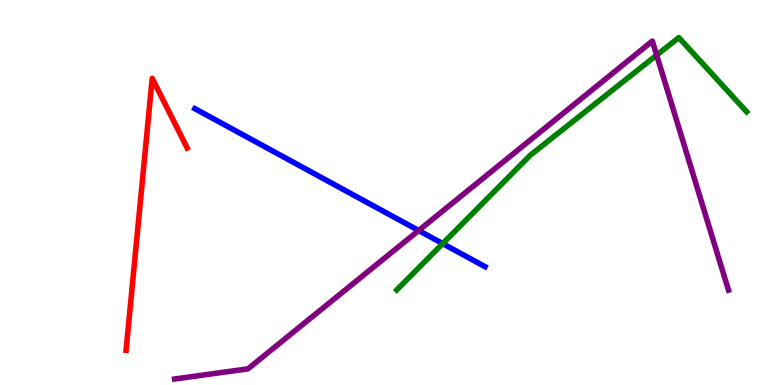[{'lines': ['blue', 'red'], 'intersections': []}, {'lines': ['green', 'red'], 'intersections': []}, {'lines': ['purple', 'red'], 'intersections': []}, {'lines': ['blue', 'green'], 'intersections': [{'x': 5.71, 'y': 3.67}]}, {'lines': ['blue', 'purple'], 'intersections': [{'x': 5.4, 'y': 4.01}]}, {'lines': ['green', 'purple'], 'intersections': [{'x': 8.47, 'y': 8.57}]}]